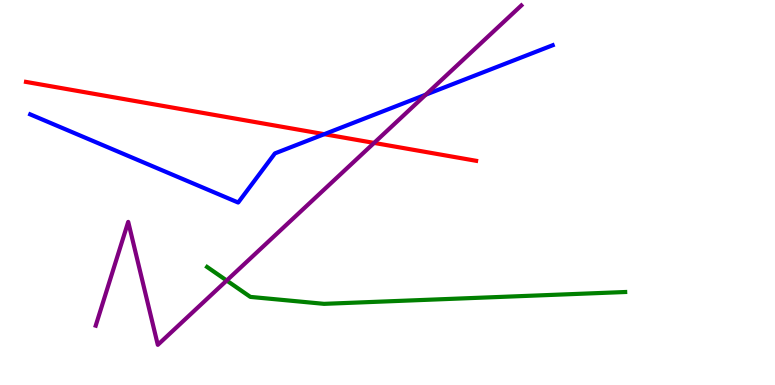[{'lines': ['blue', 'red'], 'intersections': [{'x': 4.18, 'y': 6.51}]}, {'lines': ['green', 'red'], 'intersections': []}, {'lines': ['purple', 'red'], 'intersections': [{'x': 4.83, 'y': 6.29}]}, {'lines': ['blue', 'green'], 'intersections': []}, {'lines': ['blue', 'purple'], 'intersections': [{'x': 5.49, 'y': 7.54}]}, {'lines': ['green', 'purple'], 'intersections': [{'x': 2.93, 'y': 2.71}]}]